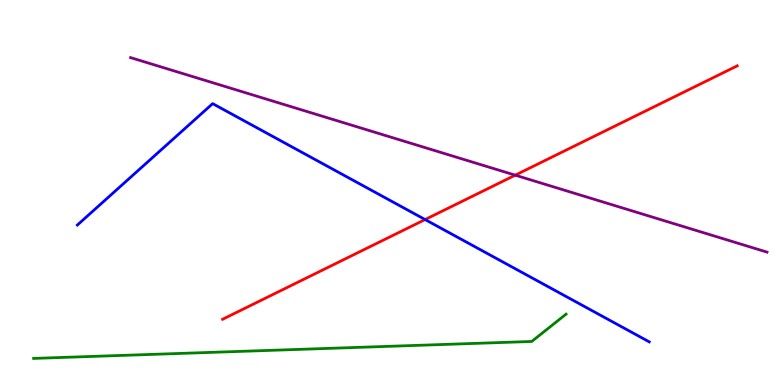[{'lines': ['blue', 'red'], 'intersections': [{'x': 5.49, 'y': 4.3}]}, {'lines': ['green', 'red'], 'intersections': []}, {'lines': ['purple', 'red'], 'intersections': [{'x': 6.65, 'y': 5.45}]}, {'lines': ['blue', 'green'], 'intersections': []}, {'lines': ['blue', 'purple'], 'intersections': []}, {'lines': ['green', 'purple'], 'intersections': []}]